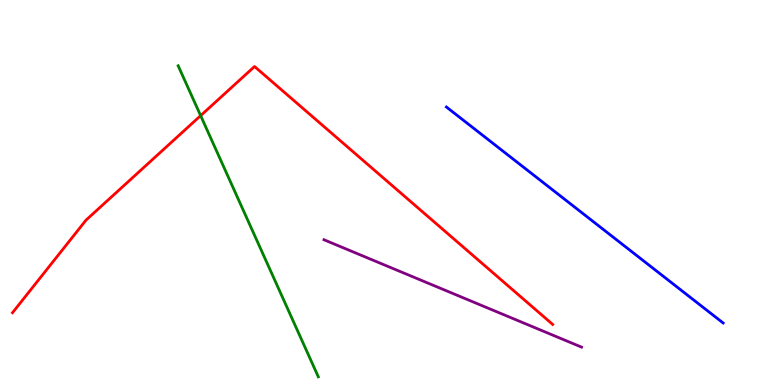[{'lines': ['blue', 'red'], 'intersections': []}, {'lines': ['green', 'red'], 'intersections': [{'x': 2.59, 'y': 7.0}]}, {'lines': ['purple', 'red'], 'intersections': []}, {'lines': ['blue', 'green'], 'intersections': []}, {'lines': ['blue', 'purple'], 'intersections': []}, {'lines': ['green', 'purple'], 'intersections': []}]